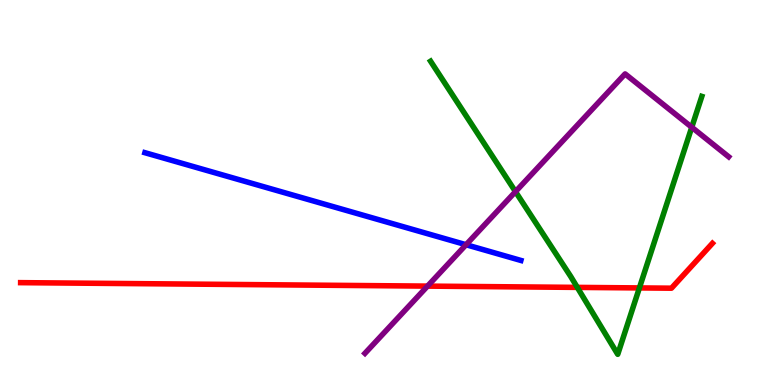[{'lines': ['blue', 'red'], 'intersections': []}, {'lines': ['green', 'red'], 'intersections': [{'x': 7.45, 'y': 2.54}, {'x': 8.25, 'y': 2.52}]}, {'lines': ['purple', 'red'], 'intersections': [{'x': 5.52, 'y': 2.57}]}, {'lines': ['blue', 'green'], 'intersections': []}, {'lines': ['blue', 'purple'], 'intersections': [{'x': 6.01, 'y': 3.64}]}, {'lines': ['green', 'purple'], 'intersections': [{'x': 6.65, 'y': 5.02}, {'x': 8.93, 'y': 6.69}]}]